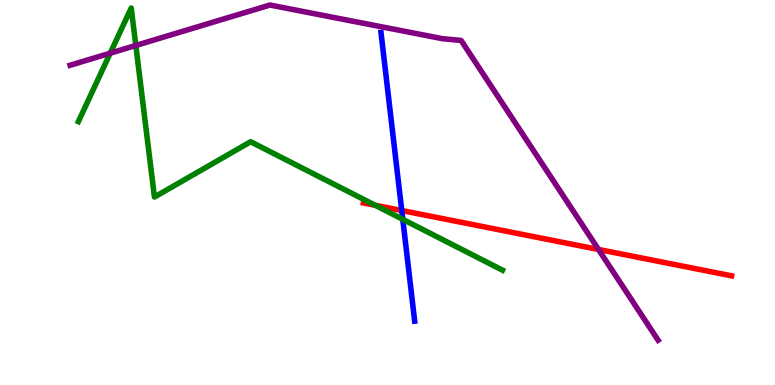[{'lines': ['blue', 'red'], 'intersections': [{'x': 5.18, 'y': 4.53}]}, {'lines': ['green', 'red'], 'intersections': [{'x': 4.84, 'y': 4.67}]}, {'lines': ['purple', 'red'], 'intersections': [{'x': 7.72, 'y': 3.52}]}, {'lines': ['blue', 'green'], 'intersections': [{'x': 5.2, 'y': 4.3}]}, {'lines': ['blue', 'purple'], 'intersections': []}, {'lines': ['green', 'purple'], 'intersections': [{'x': 1.42, 'y': 8.62}, {'x': 1.75, 'y': 8.82}]}]